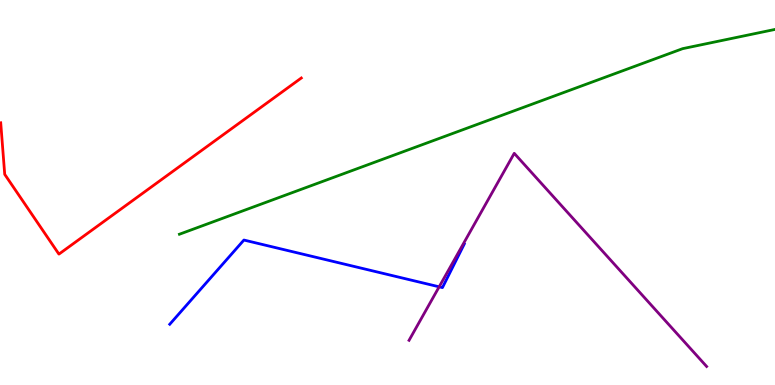[{'lines': ['blue', 'red'], 'intersections': []}, {'lines': ['green', 'red'], 'intersections': []}, {'lines': ['purple', 'red'], 'intersections': []}, {'lines': ['blue', 'green'], 'intersections': []}, {'lines': ['blue', 'purple'], 'intersections': [{'x': 5.67, 'y': 2.55}]}, {'lines': ['green', 'purple'], 'intersections': []}]